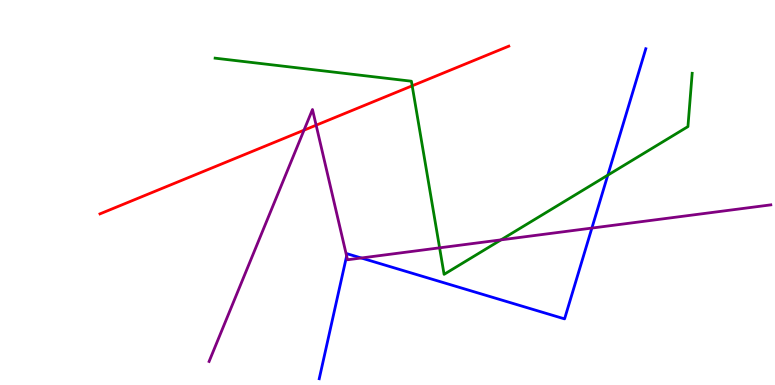[{'lines': ['blue', 'red'], 'intersections': []}, {'lines': ['green', 'red'], 'intersections': [{'x': 5.32, 'y': 7.77}]}, {'lines': ['purple', 'red'], 'intersections': [{'x': 3.92, 'y': 6.62}, {'x': 4.08, 'y': 6.75}]}, {'lines': ['blue', 'green'], 'intersections': [{'x': 7.84, 'y': 5.45}]}, {'lines': ['blue', 'purple'], 'intersections': [{'x': 4.47, 'y': 3.35}, {'x': 4.66, 'y': 3.3}, {'x': 7.64, 'y': 4.08}]}, {'lines': ['green', 'purple'], 'intersections': [{'x': 5.67, 'y': 3.56}, {'x': 6.46, 'y': 3.77}]}]